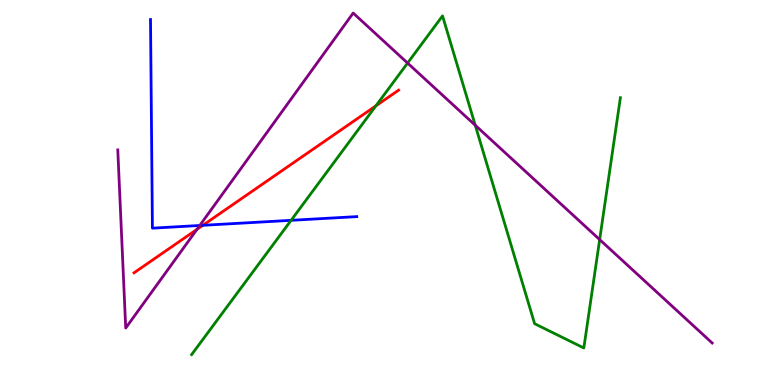[{'lines': ['blue', 'red'], 'intersections': [{'x': 2.62, 'y': 4.15}]}, {'lines': ['green', 'red'], 'intersections': [{'x': 4.85, 'y': 7.25}]}, {'lines': ['purple', 'red'], 'intersections': [{'x': 2.54, 'y': 4.04}]}, {'lines': ['blue', 'green'], 'intersections': [{'x': 3.76, 'y': 4.28}]}, {'lines': ['blue', 'purple'], 'intersections': [{'x': 2.58, 'y': 4.14}]}, {'lines': ['green', 'purple'], 'intersections': [{'x': 5.26, 'y': 8.36}, {'x': 6.13, 'y': 6.75}, {'x': 7.74, 'y': 3.78}]}]